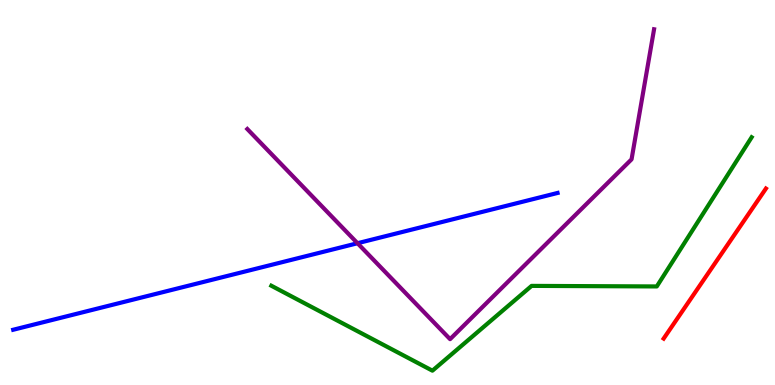[{'lines': ['blue', 'red'], 'intersections': []}, {'lines': ['green', 'red'], 'intersections': []}, {'lines': ['purple', 'red'], 'intersections': []}, {'lines': ['blue', 'green'], 'intersections': []}, {'lines': ['blue', 'purple'], 'intersections': [{'x': 4.61, 'y': 3.68}]}, {'lines': ['green', 'purple'], 'intersections': []}]